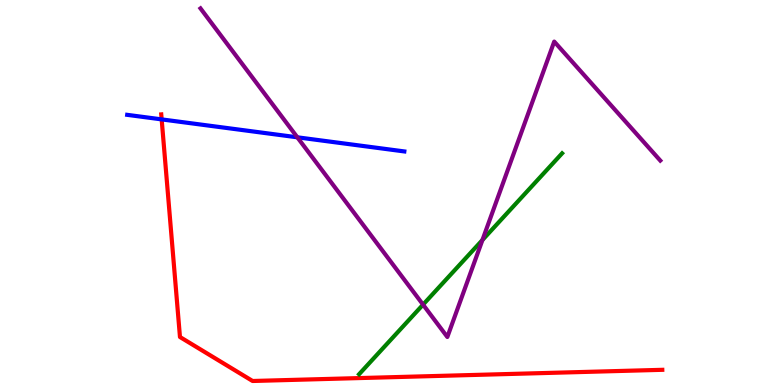[{'lines': ['blue', 'red'], 'intersections': [{'x': 2.09, 'y': 6.9}]}, {'lines': ['green', 'red'], 'intersections': []}, {'lines': ['purple', 'red'], 'intersections': []}, {'lines': ['blue', 'green'], 'intersections': []}, {'lines': ['blue', 'purple'], 'intersections': [{'x': 3.84, 'y': 6.43}]}, {'lines': ['green', 'purple'], 'intersections': [{'x': 5.46, 'y': 2.09}, {'x': 6.22, 'y': 3.77}]}]